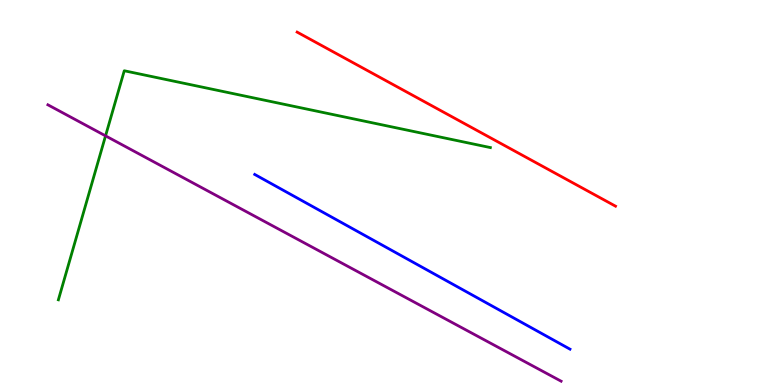[{'lines': ['blue', 'red'], 'intersections': []}, {'lines': ['green', 'red'], 'intersections': []}, {'lines': ['purple', 'red'], 'intersections': []}, {'lines': ['blue', 'green'], 'intersections': []}, {'lines': ['blue', 'purple'], 'intersections': []}, {'lines': ['green', 'purple'], 'intersections': [{'x': 1.36, 'y': 6.47}]}]